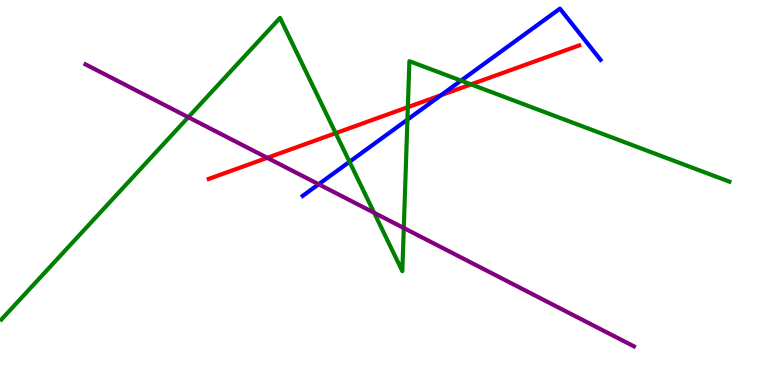[{'lines': ['blue', 'red'], 'intersections': [{'x': 5.69, 'y': 7.53}]}, {'lines': ['green', 'red'], 'intersections': [{'x': 4.33, 'y': 6.54}, {'x': 5.26, 'y': 7.22}, {'x': 6.08, 'y': 7.81}]}, {'lines': ['purple', 'red'], 'intersections': [{'x': 3.45, 'y': 5.9}]}, {'lines': ['blue', 'green'], 'intersections': [{'x': 4.51, 'y': 5.8}, {'x': 5.26, 'y': 6.89}, {'x': 5.95, 'y': 7.91}]}, {'lines': ['blue', 'purple'], 'intersections': [{'x': 4.11, 'y': 5.21}]}, {'lines': ['green', 'purple'], 'intersections': [{'x': 2.43, 'y': 6.96}, {'x': 4.83, 'y': 4.47}, {'x': 5.21, 'y': 4.08}]}]